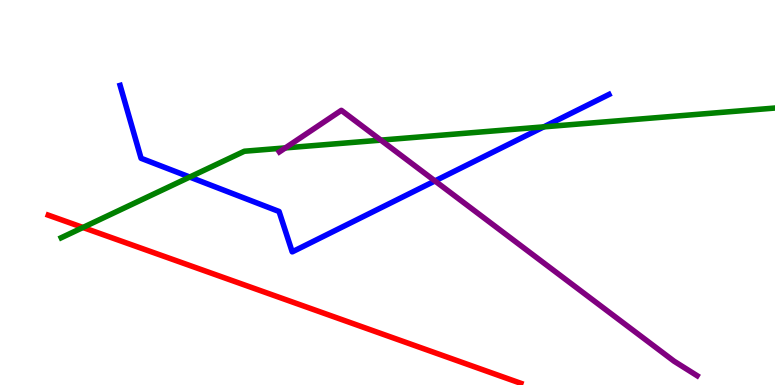[{'lines': ['blue', 'red'], 'intersections': []}, {'lines': ['green', 'red'], 'intersections': [{'x': 1.07, 'y': 4.09}]}, {'lines': ['purple', 'red'], 'intersections': []}, {'lines': ['blue', 'green'], 'intersections': [{'x': 2.45, 'y': 5.4}, {'x': 7.02, 'y': 6.71}]}, {'lines': ['blue', 'purple'], 'intersections': [{'x': 5.61, 'y': 5.3}]}, {'lines': ['green', 'purple'], 'intersections': [{'x': 3.68, 'y': 6.16}, {'x': 4.91, 'y': 6.36}]}]